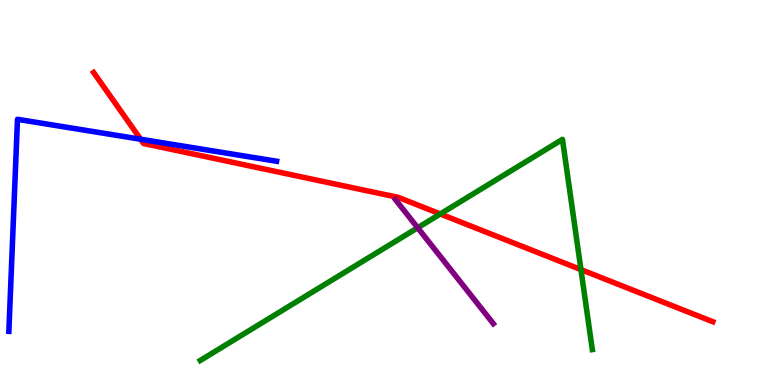[{'lines': ['blue', 'red'], 'intersections': [{'x': 1.81, 'y': 6.38}]}, {'lines': ['green', 'red'], 'intersections': [{'x': 5.68, 'y': 4.44}, {'x': 7.5, 'y': 3.0}]}, {'lines': ['purple', 'red'], 'intersections': []}, {'lines': ['blue', 'green'], 'intersections': []}, {'lines': ['blue', 'purple'], 'intersections': []}, {'lines': ['green', 'purple'], 'intersections': [{'x': 5.39, 'y': 4.08}]}]